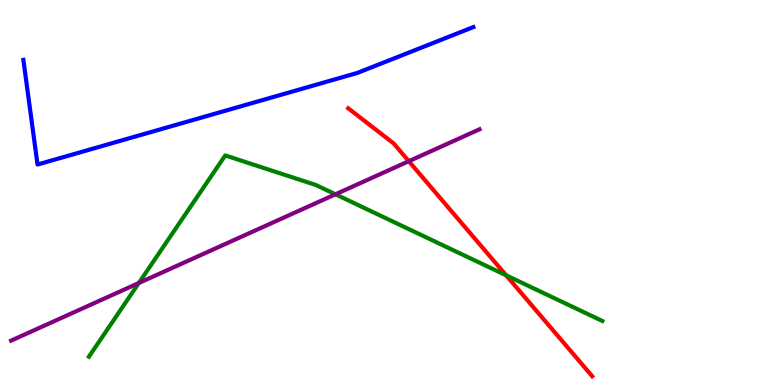[{'lines': ['blue', 'red'], 'intersections': []}, {'lines': ['green', 'red'], 'intersections': [{'x': 6.53, 'y': 2.85}]}, {'lines': ['purple', 'red'], 'intersections': [{'x': 5.27, 'y': 5.81}]}, {'lines': ['blue', 'green'], 'intersections': []}, {'lines': ['blue', 'purple'], 'intersections': []}, {'lines': ['green', 'purple'], 'intersections': [{'x': 1.79, 'y': 2.65}, {'x': 4.33, 'y': 4.95}]}]